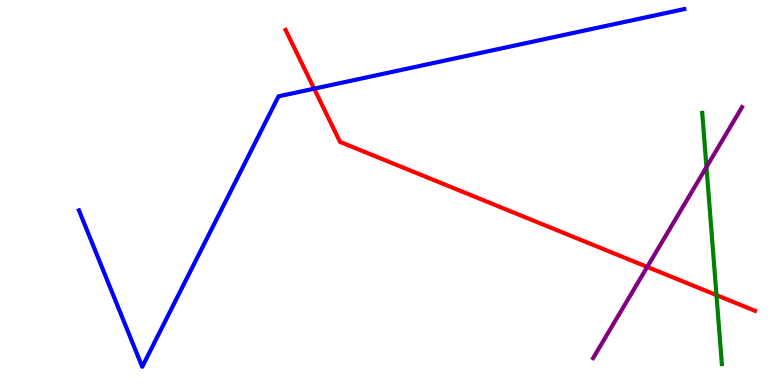[{'lines': ['blue', 'red'], 'intersections': [{'x': 4.05, 'y': 7.7}]}, {'lines': ['green', 'red'], 'intersections': [{'x': 9.24, 'y': 2.33}]}, {'lines': ['purple', 'red'], 'intersections': [{'x': 8.35, 'y': 3.07}]}, {'lines': ['blue', 'green'], 'intersections': []}, {'lines': ['blue', 'purple'], 'intersections': []}, {'lines': ['green', 'purple'], 'intersections': [{'x': 9.12, 'y': 5.66}]}]